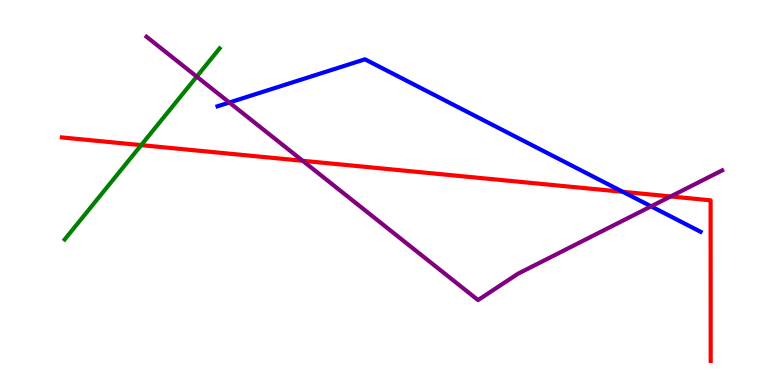[{'lines': ['blue', 'red'], 'intersections': [{'x': 8.04, 'y': 5.02}]}, {'lines': ['green', 'red'], 'intersections': [{'x': 1.82, 'y': 6.23}]}, {'lines': ['purple', 'red'], 'intersections': [{'x': 3.91, 'y': 5.82}, {'x': 8.65, 'y': 4.9}]}, {'lines': ['blue', 'green'], 'intersections': []}, {'lines': ['blue', 'purple'], 'intersections': [{'x': 2.96, 'y': 7.34}, {'x': 8.4, 'y': 4.64}]}, {'lines': ['green', 'purple'], 'intersections': [{'x': 2.54, 'y': 8.01}]}]